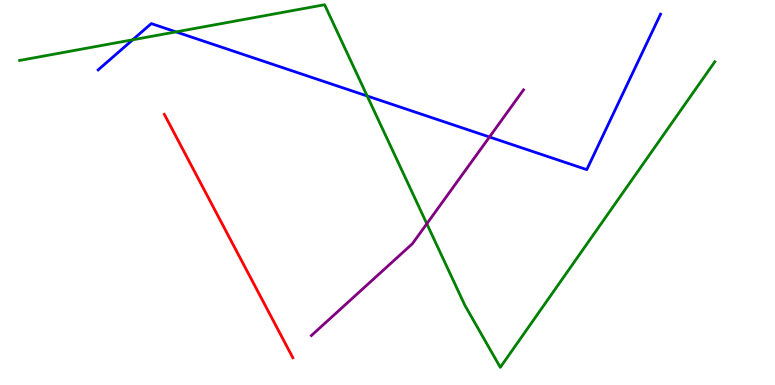[{'lines': ['blue', 'red'], 'intersections': []}, {'lines': ['green', 'red'], 'intersections': []}, {'lines': ['purple', 'red'], 'intersections': []}, {'lines': ['blue', 'green'], 'intersections': [{'x': 1.71, 'y': 8.97}, {'x': 2.27, 'y': 9.17}, {'x': 4.74, 'y': 7.51}]}, {'lines': ['blue', 'purple'], 'intersections': [{'x': 6.32, 'y': 6.44}]}, {'lines': ['green', 'purple'], 'intersections': [{'x': 5.51, 'y': 4.19}]}]